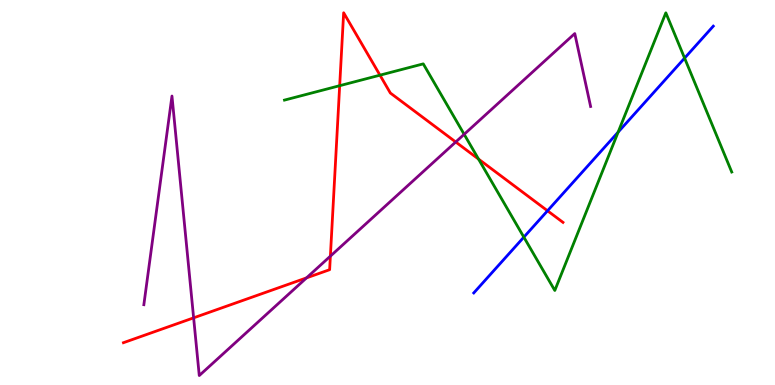[{'lines': ['blue', 'red'], 'intersections': [{'x': 7.06, 'y': 4.53}]}, {'lines': ['green', 'red'], 'intersections': [{'x': 4.38, 'y': 7.77}, {'x': 4.9, 'y': 8.05}, {'x': 6.17, 'y': 5.87}]}, {'lines': ['purple', 'red'], 'intersections': [{'x': 2.5, 'y': 1.74}, {'x': 3.96, 'y': 2.78}, {'x': 4.26, 'y': 3.35}, {'x': 5.88, 'y': 6.31}]}, {'lines': ['blue', 'green'], 'intersections': [{'x': 6.76, 'y': 3.84}, {'x': 7.98, 'y': 6.57}, {'x': 8.83, 'y': 8.49}]}, {'lines': ['blue', 'purple'], 'intersections': []}, {'lines': ['green', 'purple'], 'intersections': [{'x': 5.99, 'y': 6.51}]}]